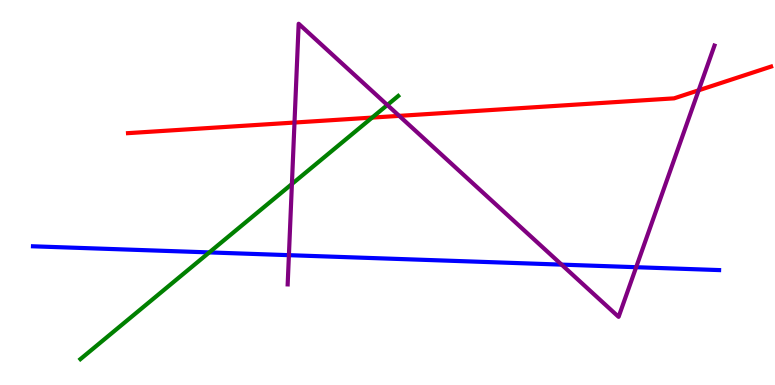[{'lines': ['blue', 'red'], 'intersections': []}, {'lines': ['green', 'red'], 'intersections': [{'x': 4.8, 'y': 6.95}]}, {'lines': ['purple', 'red'], 'intersections': [{'x': 3.8, 'y': 6.82}, {'x': 5.15, 'y': 6.99}, {'x': 9.02, 'y': 7.65}]}, {'lines': ['blue', 'green'], 'intersections': [{'x': 2.7, 'y': 3.44}]}, {'lines': ['blue', 'purple'], 'intersections': [{'x': 3.73, 'y': 3.37}, {'x': 7.25, 'y': 3.13}, {'x': 8.21, 'y': 3.06}]}, {'lines': ['green', 'purple'], 'intersections': [{'x': 3.77, 'y': 5.22}, {'x': 5.0, 'y': 7.27}]}]